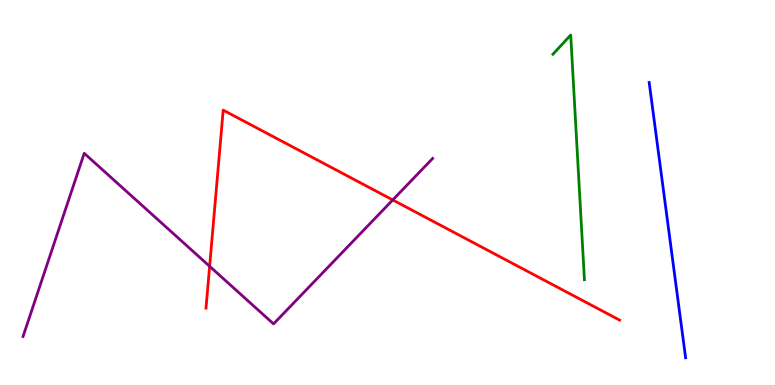[{'lines': ['blue', 'red'], 'intersections': []}, {'lines': ['green', 'red'], 'intersections': []}, {'lines': ['purple', 'red'], 'intersections': [{'x': 2.7, 'y': 3.08}, {'x': 5.07, 'y': 4.81}]}, {'lines': ['blue', 'green'], 'intersections': []}, {'lines': ['blue', 'purple'], 'intersections': []}, {'lines': ['green', 'purple'], 'intersections': []}]